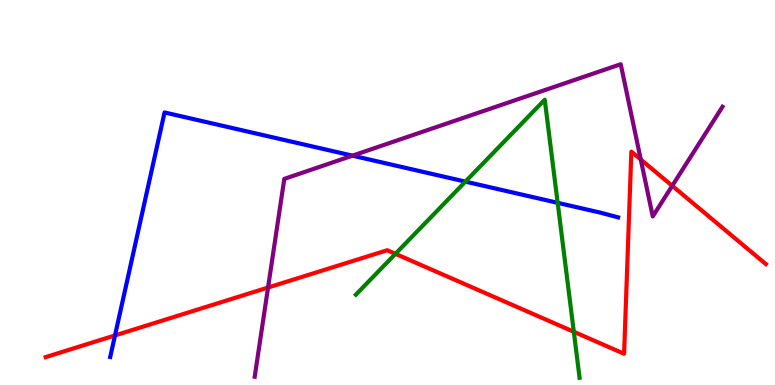[{'lines': ['blue', 'red'], 'intersections': [{'x': 1.48, 'y': 1.29}]}, {'lines': ['green', 'red'], 'intersections': [{'x': 5.1, 'y': 3.41}, {'x': 7.4, 'y': 1.38}]}, {'lines': ['purple', 'red'], 'intersections': [{'x': 3.46, 'y': 2.53}, {'x': 8.27, 'y': 5.86}, {'x': 8.67, 'y': 5.17}]}, {'lines': ['blue', 'green'], 'intersections': [{'x': 6.01, 'y': 5.28}, {'x': 7.2, 'y': 4.73}]}, {'lines': ['blue', 'purple'], 'intersections': [{'x': 4.55, 'y': 5.96}]}, {'lines': ['green', 'purple'], 'intersections': []}]